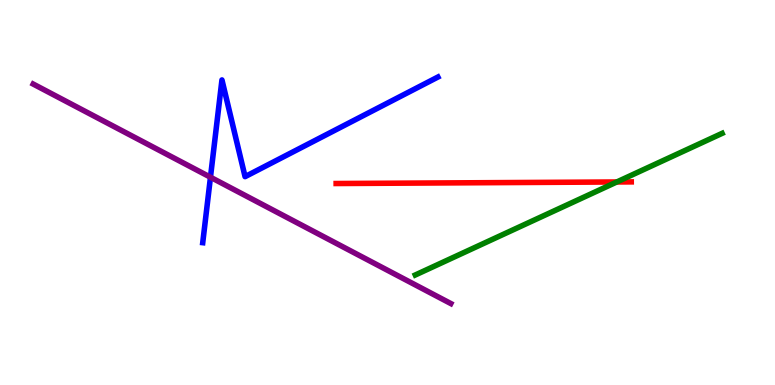[{'lines': ['blue', 'red'], 'intersections': []}, {'lines': ['green', 'red'], 'intersections': [{'x': 7.96, 'y': 5.27}]}, {'lines': ['purple', 'red'], 'intersections': []}, {'lines': ['blue', 'green'], 'intersections': []}, {'lines': ['blue', 'purple'], 'intersections': [{'x': 2.72, 'y': 5.4}]}, {'lines': ['green', 'purple'], 'intersections': []}]